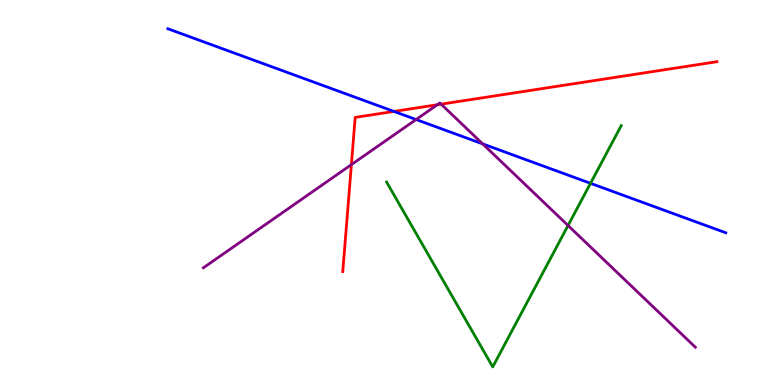[{'lines': ['blue', 'red'], 'intersections': [{'x': 5.08, 'y': 7.11}]}, {'lines': ['green', 'red'], 'intersections': []}, {'lines': ['purple', 'red'], 'intersections': [{'x': 4.53, 'y': 5.72}, {'x': 5.64, 'y': 7.28}, {'x': 5.69, 'y': 7.29}]}, {'lines': ['blue', 'green'], 'intersections': [{'x': 7.62, 'y': 5.24}]}, {'lines': ['blue', 'purple'], 'intersections': [{'x': 5.37, 'y': 6.9}, {'x': 6.23, 'y': 6.26}]}, {'lines': ['green', 'purple'], 'intersections': [{'x': 7.33, 'y': 4.14}]}]